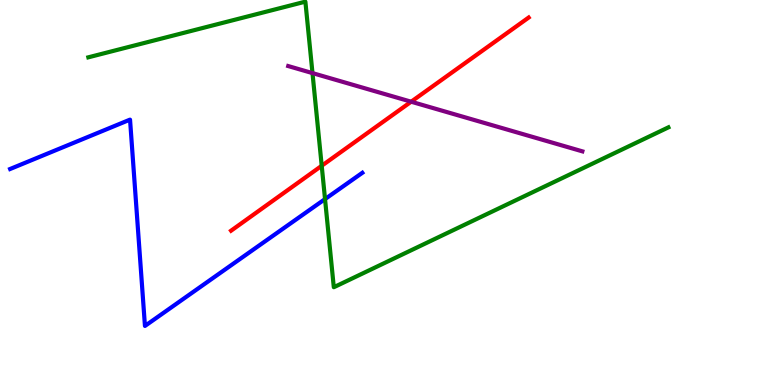[{'lines': ['blue', 'red'], 'intersections': []}, {'lines': ['green', 'red'], 'intersections': [{'x': 4.15, 'y': 5.69}]}, {'lines': ['purple', 'red'], 'intersections': [{'x': 5.31, 'y': 7.36}]}, {'lines': ['blue', 'green'], 'intersections': [{'x': 4.19, 'y': 4.83}]}, {'lines': ['blue', 'purple'], 'intersections': []}, {'lines': ['green', 'purple'], 'intersections': [{'x': 4.03, 'y': 8.1}]}]